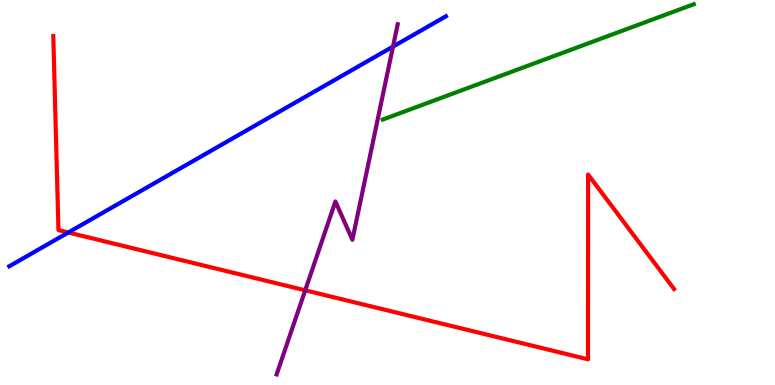[{'lines': ['blue', 'red'], 'intersections': [{'x': 0.881, 'y': 3.96}]}, {'lines': ['green', 'red'], 'intersections': []}, {'lines': ['purple', 'red'], 'intersections': [{'x': 3.94, 'y': 2.46}]}, {'lines': ['blue', 'green'], 'intersections': []}, {'lines': ['blue', 'purple'], 'intersections': [{'x': 5.07, 'y': 8.79}]}, {'lines': ['green', 'purple'], 'intersections': []}]